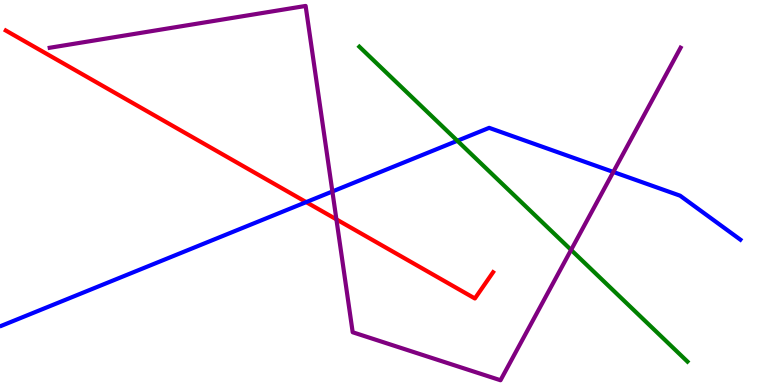[{'lines': ['blue', 'red'], 'intersections': [{'x': 3.95, 'y': 4.75}]}, {'lines': ['green', 'red'], 'intersections': []}, {'lines': ['purple', 'red'], 'intersections': [{'x': 4.34, 'y': 4.3}]}, {'lines': ['blue', 'green'], 'intersections': [{'x': 5.9, 'y': 6.34}]}, {'lines': ['blue', 'purple'], 'intersections': [{'x': 4.29, 'y': 5.03}, {'x': 7.91, 'y': 5.53}]}, {'lines': ['green', 'purple'], 'intersections': [{'x': 7.37, 'y': 3.51}]}]